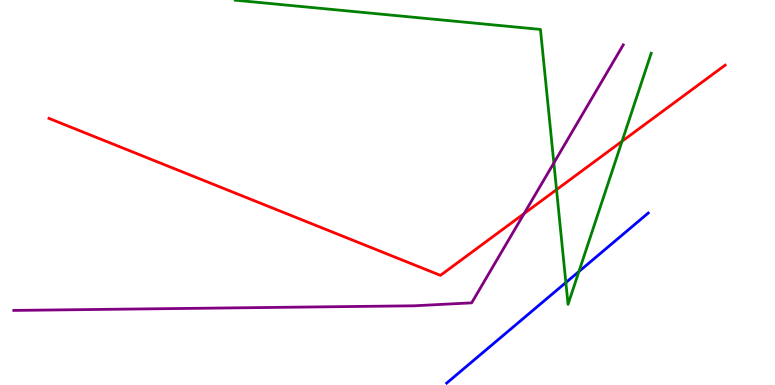[{'lines': ['blue', 'red'], 'intersections': []}, {'lines': ['green', 'red'], 'intersections': [{'x': 7.18, 'y': 5.07}, {'x': 8.03, 'y': 6.33}]}, {'lines': ['purple', 'red'], 'intersections': [{'x': 6.76, 'y': 4.45}]}, {'lines': ['blue', 'green'], 'intersections': [{'x': 7.3, 'y': 2.66}, {'x': 7.47, 'y': 2.95}]}, {'lines': ['blue', 'purple'], 'intersections': []}, {'lines': ['green', 'purple'], 'intersections': [{'x': 7.15, 'y': 5.77}]}]